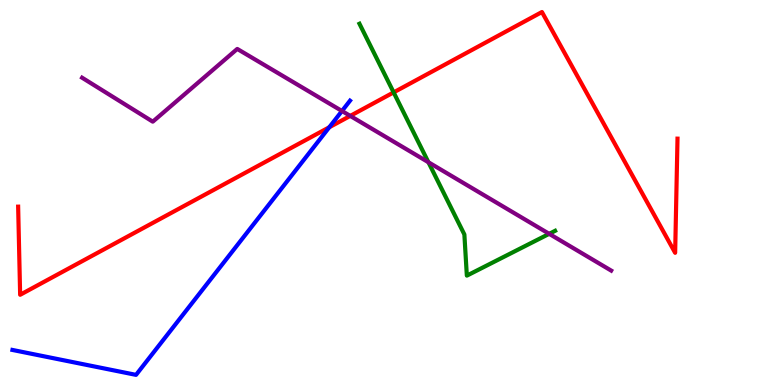[{'lines': ['blue', 'red'], 'intersections': [{'x': 4.25, 'y': 6.69}]}, {'lines': ['green', 'red'], 'intersections': [{'x': 5.08, 'y': 7.6}]}, {'lines': ['purple', 'red'], 'intersections': [{'x': 4.52, 'y': 6.99}]}, {'lines': ['blue', 'green'], 'intersections': []}, {'lines': ['blue', 'purple'], 'intersections': [{'x': 4.41, 'y': 7.12}]}, {'lines': ['green', 'purple'], 'intersections': [{'x': 5.53, 'y': 5.79}, {'x': 7.09, 'y': 3.93}]}]